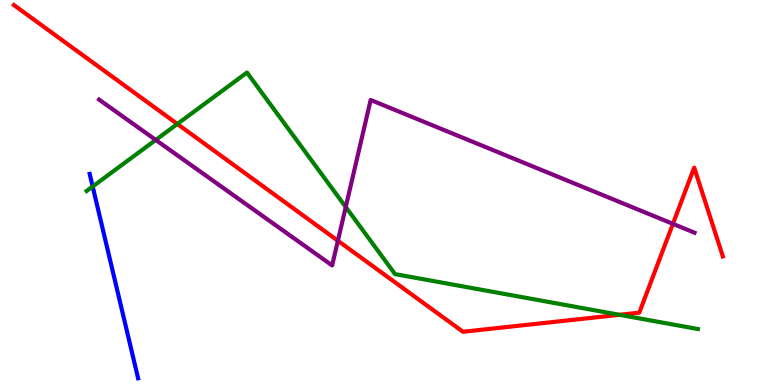[{'lines': ['blue', 'red'], 'intersections': []}, {'lines': ['green', 'red'], 'intersections': [{'x': 2.29, 'y': 6.78}, {'x': 7.99, 'y': 1.82}]}, {'lines': ['purple', 'red'], 'intersections': [{'x': 4.36, 'y': 3.75}, {'x': 8.68, 'y': 4.19}]}, {'lines': ['blue', 'green'], 'intersections': [{'x': 1.2, 'y': 5.16}]}, {'lines': ['blue', 'purple'], 'intersections': []}, {'lines': ['green', 'purple'], 'intersections': [{'x': 2.01, 'y': 6.37}, {'x': 4.46, 'y': 4.62}]}]